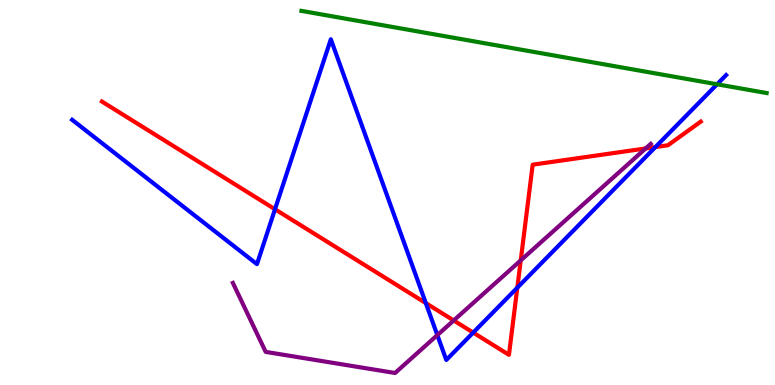[{'lines': ['blue', 'red'], 'intersections': [{'x': 3.55, 'y': 4.57}, {'x': 5.49, 'y': 2.13}, {'x': 6.11, 'y': 1.36}, {'x': 6.68, 'y': 2.53}, {'x': 8.46, 'y': 6.18}]}, {'lines': ['green', 'red'], 'intersections': []}, {'lines': ['purple', 'red'], 'intersections': [{'x': 5.85, 'y': 1.68}, {'x': 6.72, 'y': 3.24}, {'x': 8.33, 'y': 6.14}]}, {'lines': ['blue', 'green'], 'intersections': [{'x': 9.25, 'y': 7.81}]}, {'lines': ['blue', 'purple'], 'intersections': [{'x': 5.64, 'y': 1.3}]}, {'lines': ['green', 'purple'], 'intersections': []}]